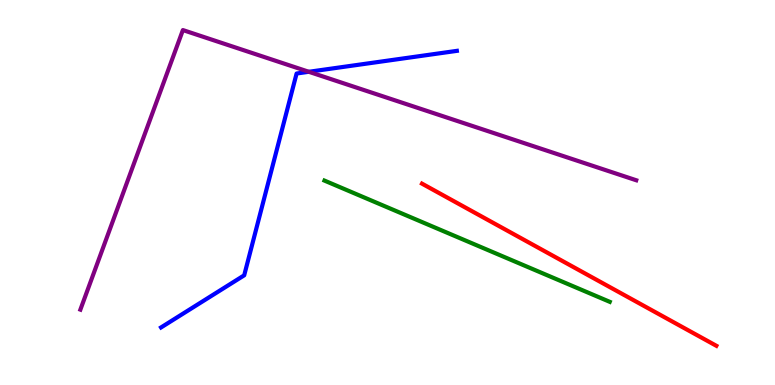[{'lines': ['blue', 'red'], 'intersections': []}, {'lines': ['green', 'red'], 'intersections': []}, {'lines': ['purple', 'red'], 'intersections': []}, {'lines': ['blue', 'green'], 'intersections': []}, {'lines': ['blue', 'purple'], 'intersections': [{'x': 3.98, 'y': 8.14}]}, {'lines': ['green', 'purple'], 'intersections': []}]